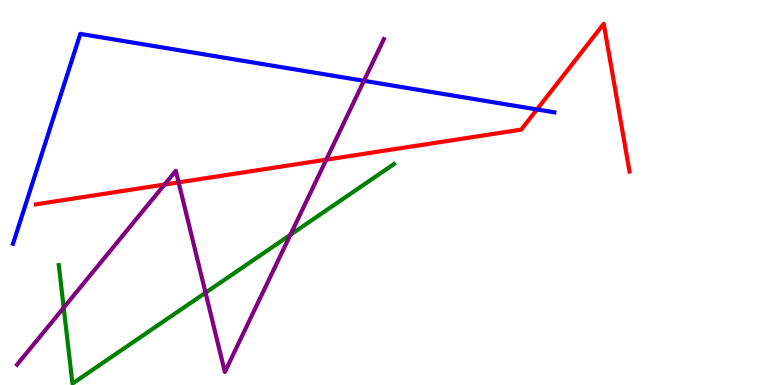[{'lines': ['blue', 'red'], 'intersections': [{'x': 6.93, 'y': 7.16}]}, {'lines': ['green', 'red'], 'intersections': []}, {'lines': ['purple', 'red'], 'intersections': [{'x': 2.12, 'y': 5.21}, {'x': 2.3, 'y': 5.26}, {'x': 4.21, 'y': 5.85}]}, {'lines': ['blue', 'green'], 'intersections': []}, {'lines': ['blue', 'purple'], 'intersections': [{'x': 4.7, 'y': 7.9}]}, {'lines': ['green', 'purple'], 'intersections': [{'x': 0.822, 'y': 2.01}, {'x': 2.65, 'y': 2.4}, {'x': 3.75, 'y': 3.9}]}]